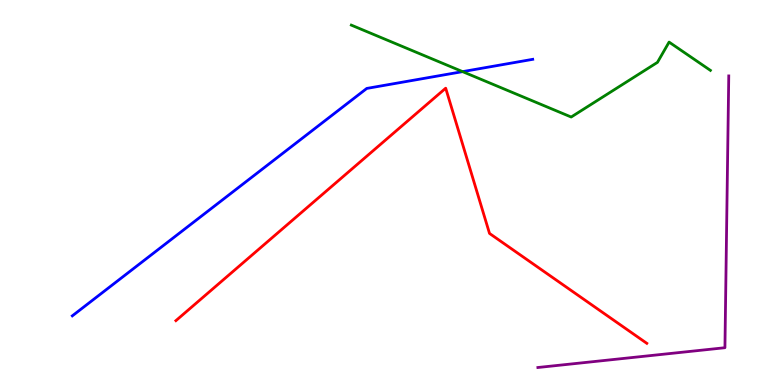[{'lines': ['blue', 'red'], 'intersections': []}, {'lines': ['green', 'red'], 'intersections': []}, {'lines': ['purple', 'red'], 'intersections': []}, {'lines': ['blue', 'green'], 'intersections': [{'x': 5.97, 'y': 8.14}]}, {'lines': ['blue', 'purple'], 'intersections': []}, {'lines': ['green', 'purple'], 'intersections': []}]